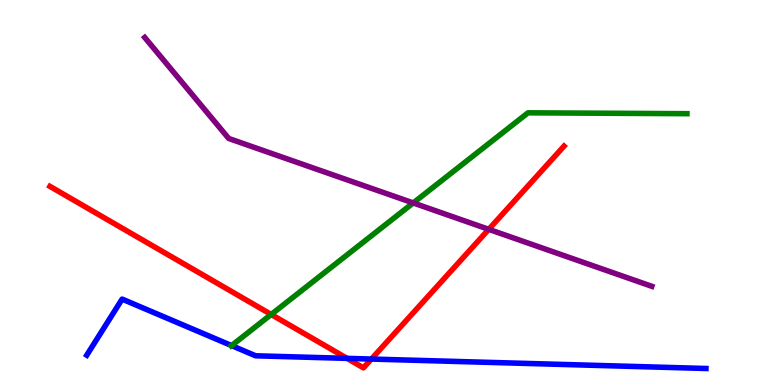[{'lines': ['blue', 'red'], 'intersections': [{'x': 4.48, 'y': 0.692}, {'x': 4.79, 'y': 0.674}]}, {'lines': ['green', 'red'], 'intersections': [{'x': 3.5, 'y': 1.83}]}, {'lines': ['purple', 'red'], 'intersections': [{'x': 6.31, 'y': 4.04}]}, {'lines': ['blue', 'green'], 'intersections': [{'x': 2.99, 'y': 1.02}]}, {'lines': ['blue', 'purple'], 'intersections': []}, {'lines': ['green', 'purple'], 'intersections': [{'x': 5.33, 'y': 4.73}]}]